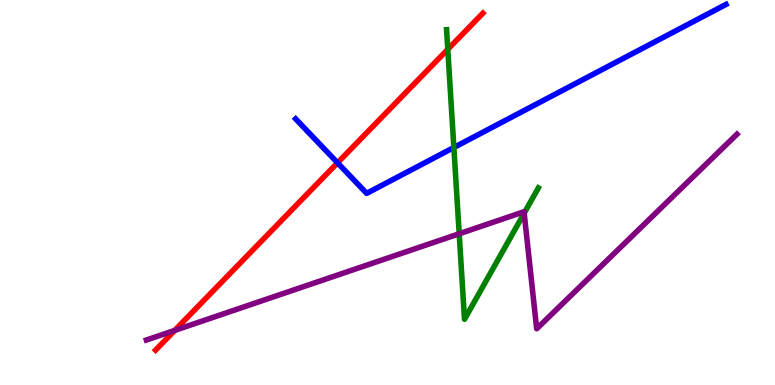[{'lines': ['blue', 'red'], 'intersections': [{'x': 4.36, 'y': 5.77}]}, {'lines': ['green', 'red'], 'intersections': [{'x': 5.78, 'y': 8.72}]}, {'lines': ['purple', 'red'], 'intersections': [{'x': 2.25, 'y': 1.42}]}, {'lines': ['blue', 'green'], 'intersections': [{'x': 5.86, 'y': 6.17}]}, {'lines': ['blue', 'purple'], 'intersections': []}, {'lines': ['green', 'purple'], 'intersections': [{'x': 5.93, 'y': 3.93}, {'x': 6.76, 'y': 4.46}]}]